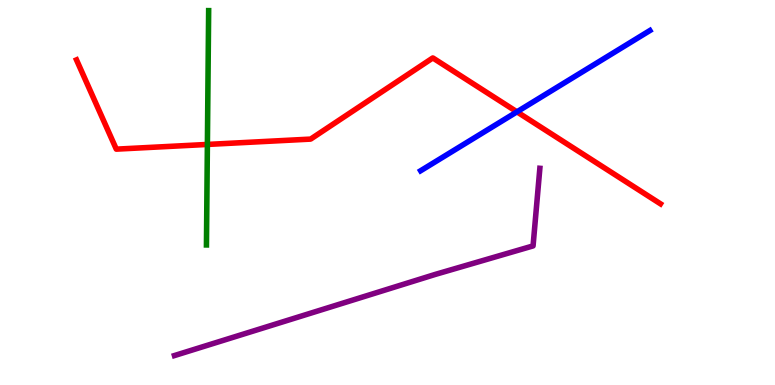[{'lines': ['blue', 'red'], 'intersections': [{'x': 6.67, 'y': 7.09}]}, {'lines': ['green', 'red'], 'intersections': [{'x': 2.68, 'y': 6.25}]}, {'lines': ['purple', 'red'], 'intersections': []}, {'lines': ['blue', 'green'], 'intersections': []}, {'lines': ['blue', 'purple'], 'intersections': []}, {'lines': ['green', 'purple'], 'intersections': []}]